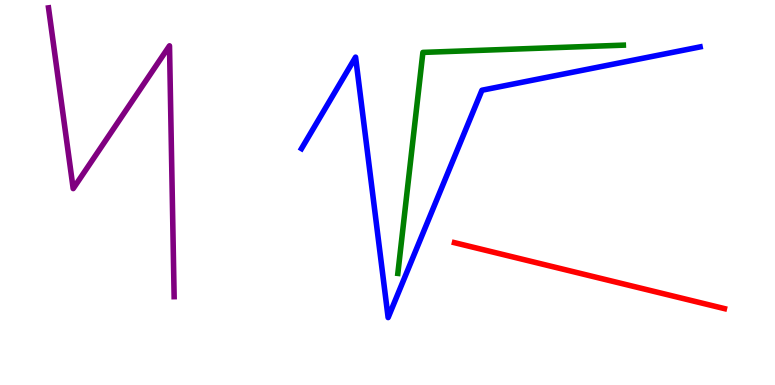[{'lines': ['blue', 'red'], 'intersections': []}, {'lines': ['green', 'red'], 'intersections': []}, {'lines': ['purple', 'red'], 'intersections': []}, {'lines': ['blue', 'green'], 'intersections': []}, {'lines': ['blue', 'purple'], 'intersections': []}, {'lines': ['green', 'purple'], 'intersections': []}]